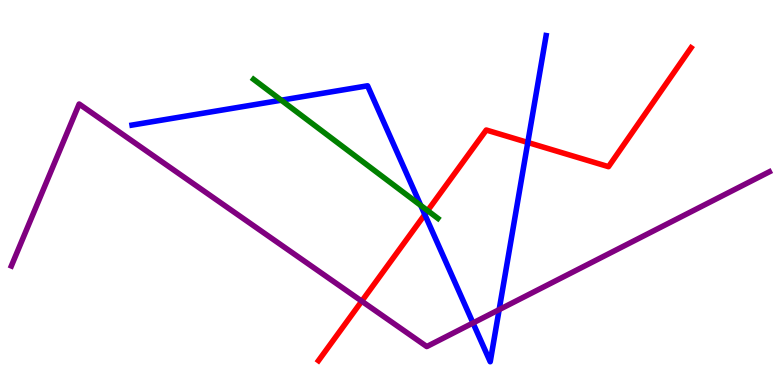[{'lines': ['blue', 'red'], 'intersections': [{'x': 5.48, 'y': 4.43}, {'x': 6.81, 'y': 6.3}]}, {'lines': ['green', 'red'], 'intersections': [{'x': 5.52, 'y': 4.53}]}, {'lines': ['purple', 'red'], 'intersections': [{'x': 4.67, 'y': 2.18}]}, {'lines': ['blue', 'green'], 'intersections': [{'x': 3.63, 'y': 7.4}, {'x': 5.43, 'y': 4.66}]}, {'lines': ['blue', 'purple'], 'intersections': [{'x': 6.1, 'y': 1.61}, {'x': 6.44, 'y': 1.96}]}, {'lines': ['green', 'purple'], 'intersections': []}]